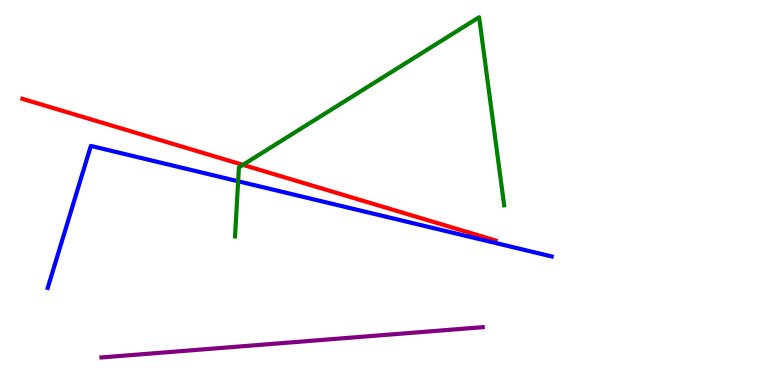[{'lines': ['blue', 'red'], 'intersections': []}, {'lines': ['green', 'red'], 'intersections': [{'x': 3.13, 'y': 5.72}]}, {'lines': ['purple', 'red'], 'intersections': []}, {'lines': ['blue', 'green'], 'intersections': [{'x': 3.07, 'y': 5.29}]}, {'lines': ['blue', 'purple'], 'intersections': []}, {'lines': ['green', 'purple'], 'intersections': []}]